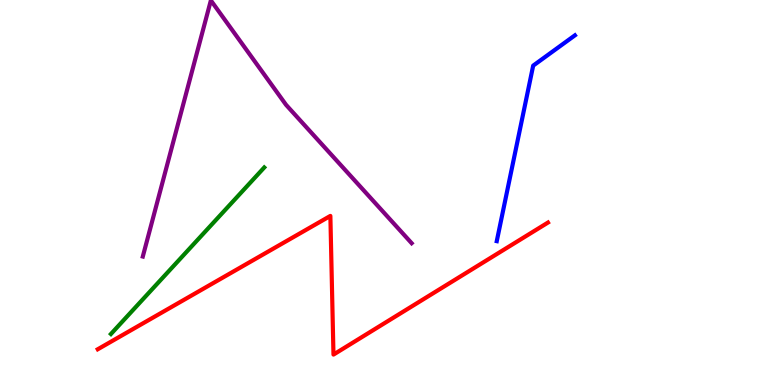[{'lines': ['blue', 'red'], 'intersections': []}, {'lines': ['green', 'red'], 'intersections': []}, {'lines': ['purple', 'red'], 'intersections': []}, {'lines': ['blue', 'green'], 'intersections': []}, {'lines': ['blue', 'purple'], 'intersections': []}, {'lines': ['green', 'purple'], 'intersections': []}]